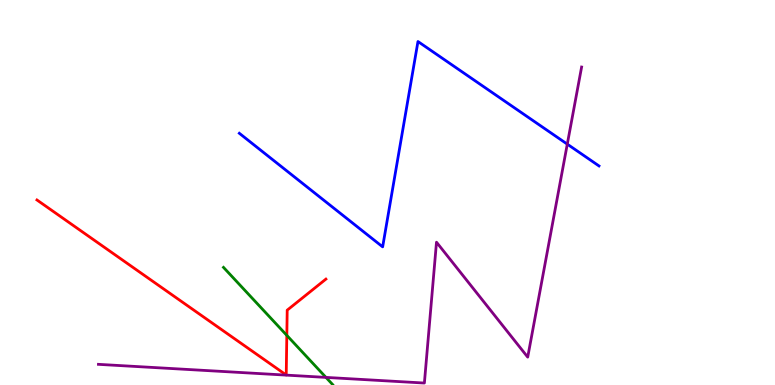[{'lines': ['blue', 'red'], 'intersections': []}, {'lines': ['green', 'red'], 'intersections': [{'x': 3.7, 'y': 1.29}]}, {'lines': ['purple', 'red'], 'intersections': []}, {'lines': ['blue', 'green'], 'intersections': []}, {'lines': ['blue', 'purple'], 'intersections': [{'x': 7.32, 'y': 6.26}]}, {'lines': ['green', 'purple'], 'intersections': [{'x': 4.21, 'y': 0.197}]}]